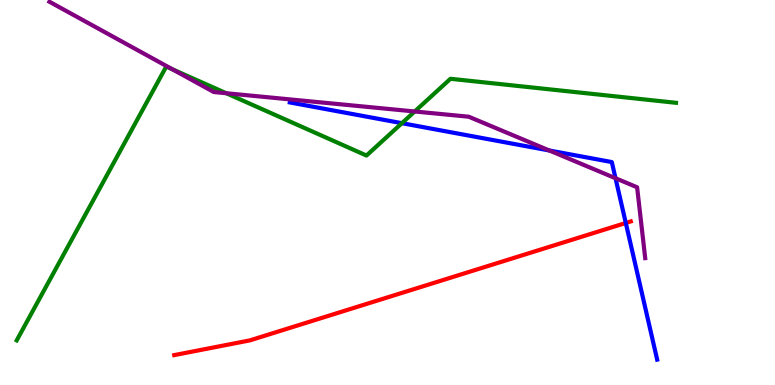[{'lines': ['blue', 'red'], 'intersections': [{'x': 8.07, 'y': 4.21}]}, {'lines': ['green', 'red'], 'intersections': []}, {'lines': ['purple', 'red'], 'intersections': []}, {'lines': ['blue', 'green'], 'intersections': [{'x': 5.19, 'y': 6.8}]}, {'lines': ['blue', 'purple'], 'intersections': [{'x': 7.09, 'y': 6.09}, {'x': 7.94, 'y': 5.37}]}, {'lines': ['green', 'purple'], 'intersections': [{'x': 2.22, 'y': 8.2}, {'x': 2.92, 'y': 7.58}, {'x': 5.35, 'y': 7.1}]}]